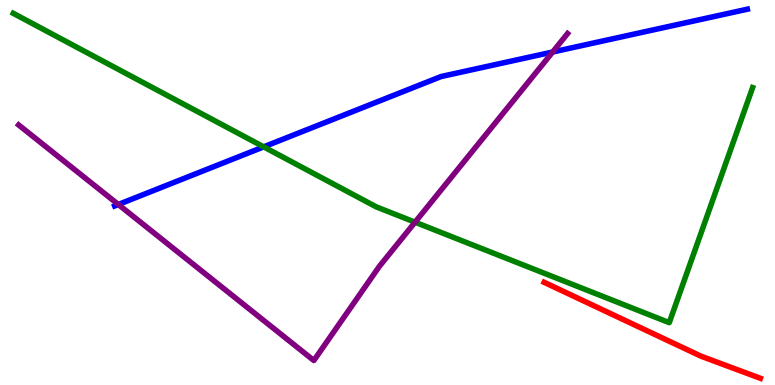[{'lines': ['blue', 'red'], 'intersections': []}, {'lines': ['green', 'red'], 'intersections': []}, {'lines': ['purple', 'red'], 'intersections': []}, {'lines': ['blue', 'green'], 'intersections': [{'x': 3.4, 'y': 6.19}]}, {'lines': ['blue', 'purple'], 'intersections': [{'x': 1.53, 'y': 4.69}, {'x': 7.13, 'y': 8.65}]}, {'lines': ['green', 'purple'], 'intersections': [{'x': 5.36, 'y': 4.23}]}]